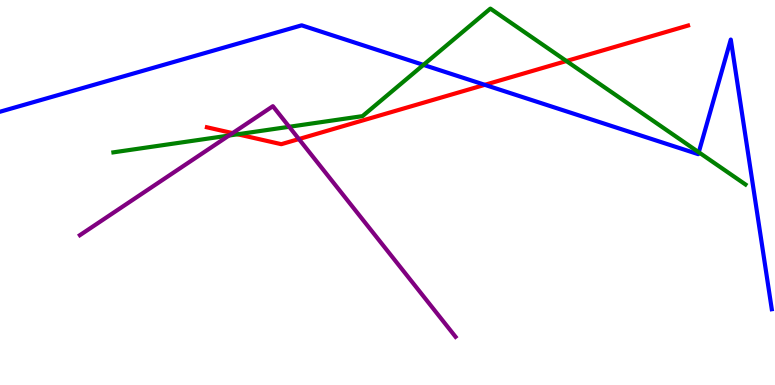[{'lines': ['blue', 'red'], 'intersections': [{'x': 6.26, 'y': 7.8}]}, {'lines': ['green', 'red'], 'intersections': [{'x': 3.07, 'y': 6.51}, {'x': 7.31, 'y': 8.41}]}, {'lines': ['purple', 'red'], 'intersections': [{'x': 3.0, 'y': 6.54}, {'x': 3.86, 'y': 6.39}]}, {'lines': ['blue', 'green'], 'intersections': [{'x': 5.46, 'y': 8.31}, {'x': 9.02, 'y': 6.04}]}, {'lines': ['blue', 'purple'], 'intersections': []}, {'lines': ['green', 'purple'], 'intersections': [{'x': 2.95, 'y': 6.48}, {'x': 3.73, 'y': 6.71}]}]